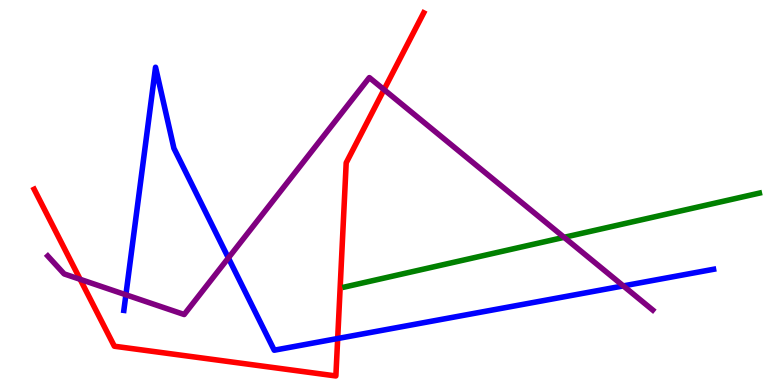[{'lines': ['blue', 'red'], 'intersections': [{'x': 4.36, 'y': 1.21}]}, {'lines': ['green', 'red'], 'intersections': []}, {'lines': ['purple', 'red'], 'intersections': [{'x': 1.03, 'y': 2.74}, {'x': 4.96, 'y': 7.67}]}, {'lines': ['blue', 'green'], 'intersections': []}, {'lines': ['blue', 'purple'], 'intersections': [{'x': 1.62, 'y': 2.34}, {'x': 2.95, 'y': 3.3}, {'x': 8.04, 'y': 2.57}]}, {'lines': ['green', 'purple'], 'intersections': [{'x': 7.28, 'y': 3.84}]}]